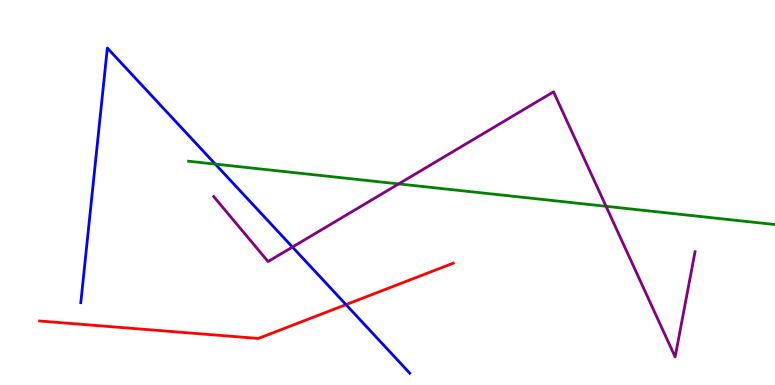[{'lines': ['blue', 'red'], 'intersections': [{'x': 4.46, 'y': 2.09}]}, {'lines': ['green', 'red'], 'intersections': []}, {'lines': ['purple', 'red'], 'intersections': []}, {'lines': ['blue', 'green'], 'intersections': [{'x': 2.78, 'y': 5.74}]}, {'lines': ['blue', 'purple'], 'intersections': [{'x': 3.77, 'y': 3.58}]}, {'lines': ['green', 'purple'], 'intersections': [{'x': 5.14, 'y': 5.22}, {'x': 7.82, 'y': 4.64}]}]